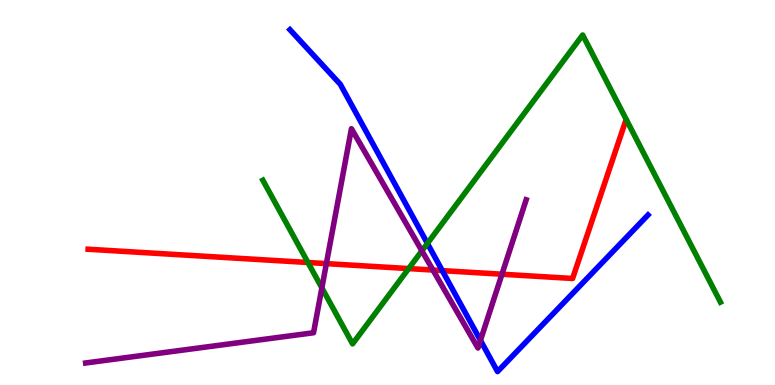[{'lines': ['blue', 'red'], 'intersections': [{'x': 5.71, 'y': 2.97}]}, {'lines': ['green', 'red'], 'intersections': [{'x': 3.97, 'y': 3.18}, {'x': 5.27, 'y': 3.02}]}, {'lines': ['purple', 'red'], 'intersections': [{'x': 4.21, 'y': 3.15}, {'x': 5.59, 'y': 2.99}, {'x': 6.48, 'y': 2.88}]}, {'lines': ['blue', 'green'], 'intersections': [{'x': 5.51, 'y': 3.68}]}, {'lines': ['blue', 'purple'], 'intersections': [{'x': 6.2, 'y': 1.16}]}, {'lines': ['green', 'purple'], 'intersections': [{'x': 4.15, 'y': 2.52}, {'x': 5.44, 'y': 3.48}]}]